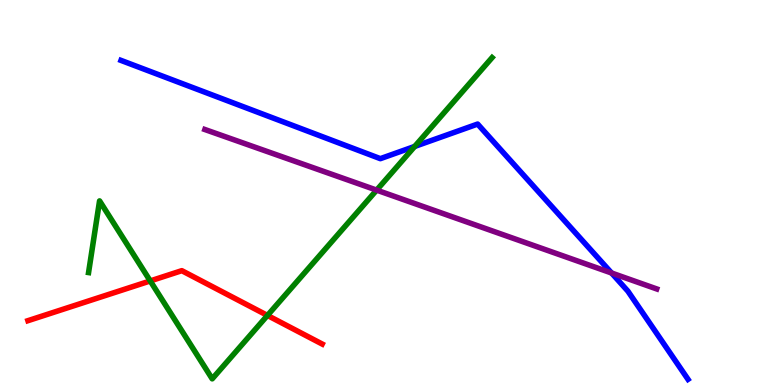[{'lines': ['blue', 'red'], 'intersections': []}, {'lines': ['green', 'red'], 'intersections': [{'x': 1.94, 'y': 2.7}, {'x': 3.45, 'y': 1.81}]}, {'lines': ['purple', 'red'], 'intersections': []}, {'lines': ['blue', 'green'], 'intersections': [{'x': 5.35, 'y': 6.2}]}, {'lines': ['blue', 'purple'], 'intersections': [{'x': 7.89, 'y': 2.91}]}, {'lines': ['green', 'purple'], 'intersections': [{'x': 4.86, 'y': 5.06}]}]